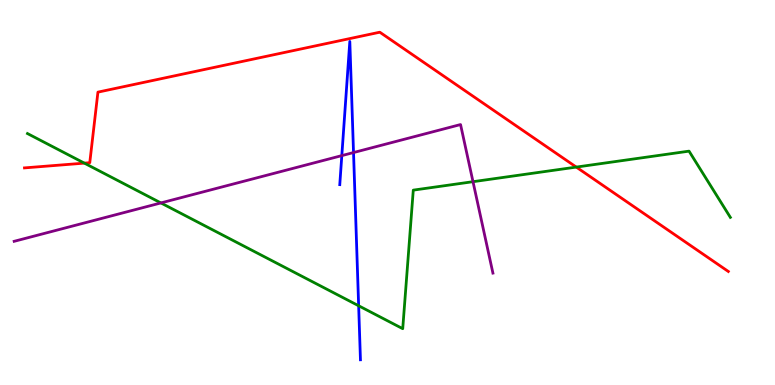[{'lines': ['blue', 'red'], 'intersections': []}, {'lines': ['green', 'red'], 'intersections': [{'x': 1.09, 'y': 5.76}, {'x': 7.44, 'y': 5.66}]}, {'lines': ['purple', 'red'], 'intersections': []}, {'lines': ['blue', 'green'], 'intersections': [{'x': 4.63, 'y': 2.06}]}, {'lines': ['blue', 'purple'], 'intersections': [{'x': 4.41, 'y': 5.96}, {'x': 4.56, 'y': 6.04}]}, {'lines': ['green', 'purple'], 'intersections': [{'x': 2.08, 'y': 4.73}, {'x': 6.1, 'y': 5.28}]}]